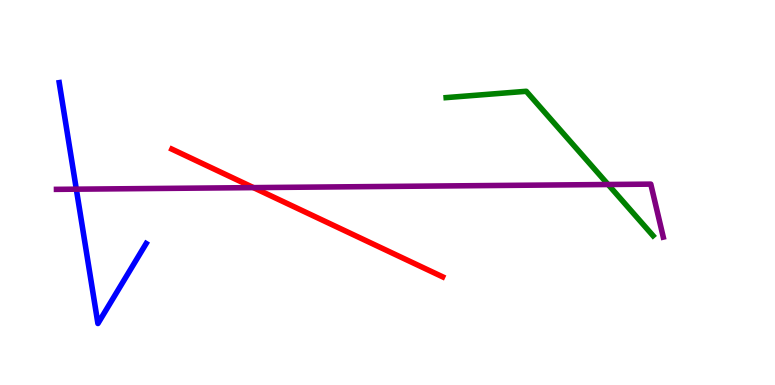[{'lines': ['blue', 'red'], 'intersections': []}, {'lines': ['green', 'red'], 'intersections': []}, {'lines': ['purple', 'red'], 'intersections': [{'x': 3.27, 'y': 5.13}]}, {'lines': ['blue', 'green'], 'intersections': []}, {'lines': ['blue', 'purple'], 'intersections': [{'x': 0.985, 'y': 5.09}]}, {'lines': ['green', 'purple'], 'intersections': [{'x': 7.85, 'y': 5.21}]}]